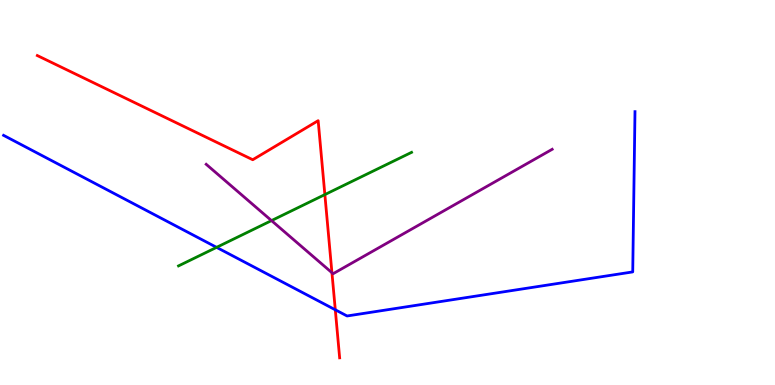[{'lines': ['blue', 'red'], 'intersections': [{'x': 4.33, 'y': 1.95}]}, {'lines': ['green', 'red'], 'intersections': [{'x': 4.19, 'y': 4.95}]}, {'lines': ['purple', 'red'], 'intersections': [{'x': 4.28, 'y': 2.92}]}, {'lines': ['blue', 'green'], 'intersections': [{'x': 2.79, 'y': 3.58}]}, {'lines': ['blue', 'purple'], 'intersections': []}, {'lines': ['green', 'purple'], 'intersections': [{'x': 3.5, 'y': 4.27}]}]